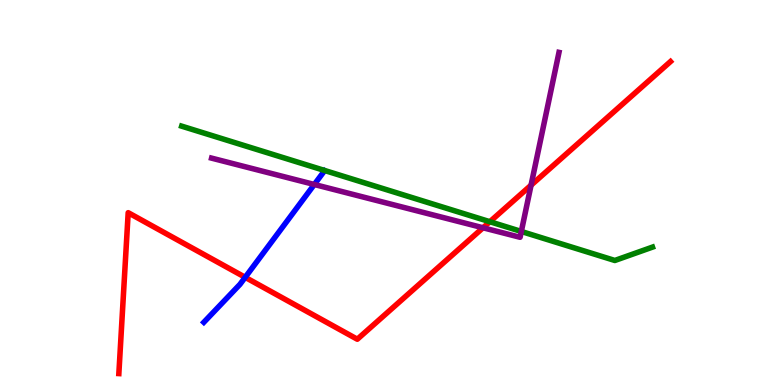[{'lines': ['blue', 'red'], 'intersections': [{'x': 3.16, 'y': 2.8}]}, {'lines': ['green', 'red'], 'intersections': [{'x': 6.32, 'y': 4.24}]}, {'lines': ['purple', 'red'], 'intersections': [{'x': 6.23, 'y': 4.08}, {'x': 6.85, 'y': 5.19}]}, {'lines': ['blue', 'green'], 'intersections': []}, {'lines': ['blue', 'purple'], 'intersections': [{'x': 4.06, 'y': 5.21}]}, {'lines': ['green', 'purple'], 'intersections': [{'x': 6.73, 'y': 3.99}]}]